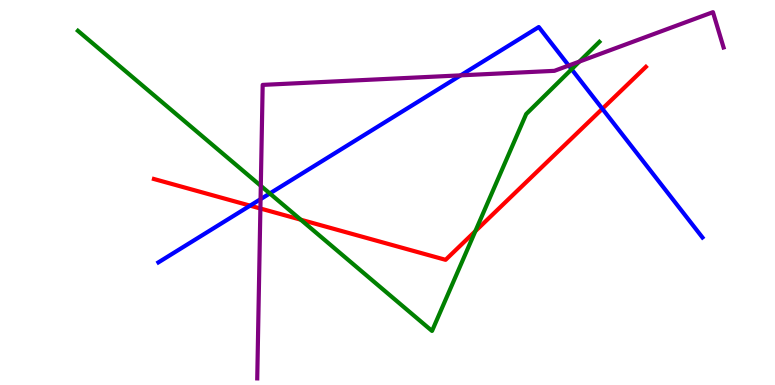[{'lines': ['blue', 'red'], 'intersections': [{'x': 3.23, 'y': 4.66}, {'x': 7.77, 'y': 7.17}]}, {'lines': ['green', 'red'], 'intersections': [{'x': 3.88, 'y': 4.29}, {'x': 6.13, 'y': 4.0}]}, {'lines': ['purple', 'red'], 'intersections': [{'x': 3.36, 'y': 4.58}]}, {'lines': ['blue', 'green'], 'intersections': [{'x': 3.48, 'y': 4.98}, {'x': 7.38, 'y': 8.2}]}, {'lines': ['blue', 'purple'], 'intersections': [{'x': 3.36, 'y': 4.83}, {'x': 5.94, 'y': 8.04}, {'x': 7.34, 'y': 8.3}]}, {'lines': ['green', 'purple'], 'intersections': [{'x': 3.37, 'y': 5.17}, {'x': 7.48, 'y': 8.4}]}]